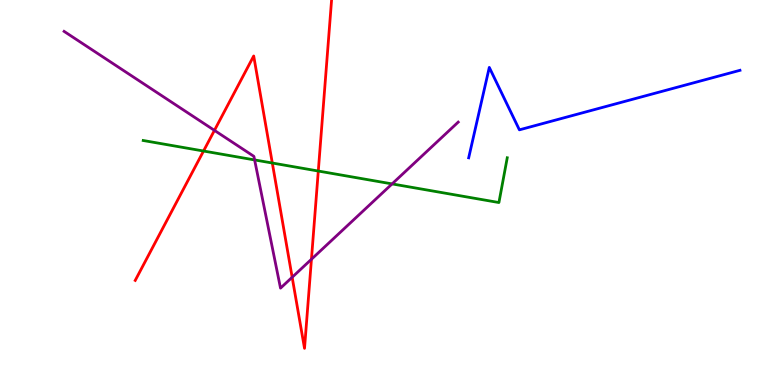[{'lines': ['blue', 'red'], 'intersections': []}, {'lines': ['green', 'red'], 'intersections': [{'x': 2.63, 'y': 6.08}, {'x': 3.51, 'y': 5.77}, {'x': 4.11, 'y': 5.56}]}, {'lines': ['purple', 'red'], 'intersections': [{'x': 2.77, 'y': 6.61}, {'x': 3.77, 'y': 2.8}, {'x': 4.02, 'y': 3.27}]}, {'lines': ['blue', 'green'], 'intersections': []}, {'lines': ['blue', 'purple'], 'intersections': []}, {'lines': ['green', 'purple'], 'intersections': [{'x': 3.29, 'y': 5.85}, {'x': 5.06, 'y': 5.22}]}]